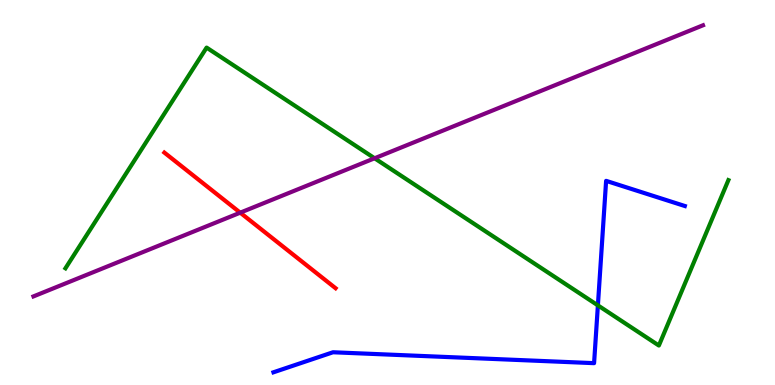[{'lines': ['blue', 'red'], 'intersections': []}, {'lines': ['green', 'red'], 'intersections': []}, {'lines': ['purple', 'red'], 'intersections': [{'x': 3.1, 'y': 4.48}]}, {'lines': ['blue', 'green'], 'intersections': [{'x': 7.71, 'y': 2.07}]}, {'lines': ['blue', 'purple'], 'intersections': []}, {'lines': ['green', 'purple'], 'intersections': [{'x': 4.83, 'y': 5.89}]}]